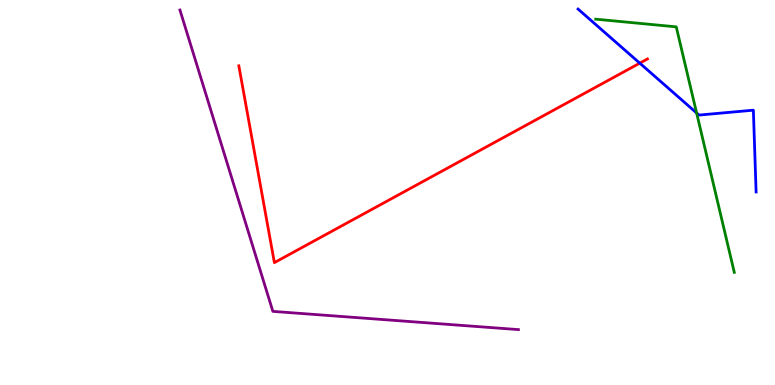[{'lines': ['blue', 'red'], 'intersections': [{'x': 8.26, 'y': 8.36}]}, {'lines': ['green', 'red'], 'intersections': []}, {'lines': ['purple', 'red'], 'intersections': []}, {'lines': ['blue', 'green'], 'intersections': [{'x': 8.99, 'y': 7.07}]}, {'lines': ['blue', 'purple'], 'intersections': []}, {'lines': ['green', 'purple'], 'intersections': []}]